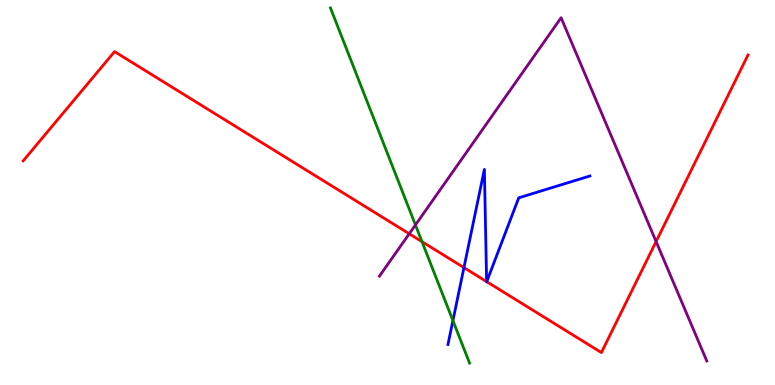[{'lines': ['blue', 'red'], 'intersections': [{'x': 5.99, 'y': 3.05}, {'x': 6.28, 'y': 2.69}, {'x': 6.28, 'y': 2.68}]}, {'lines': ['green', 'red'], 'intersections': [{'x': 5.45, 'y': 3.72}]}, {'lines': ['purple', 'red'], 'intersections': [{'x': 5.28, 'y': 3.93}, {'x': 8.47, 'y': 3.73}]}, {'lines': ['blue', 'green'], 'intersections': [{'x': 5.84, 'y': 1.67}]}, {'lines': ['blue', 'purple'], 'intersections': []}, {'lines': ['green', 'purple'], 'intersections': [{'x': 5.36, 'y': 4.16}]}]